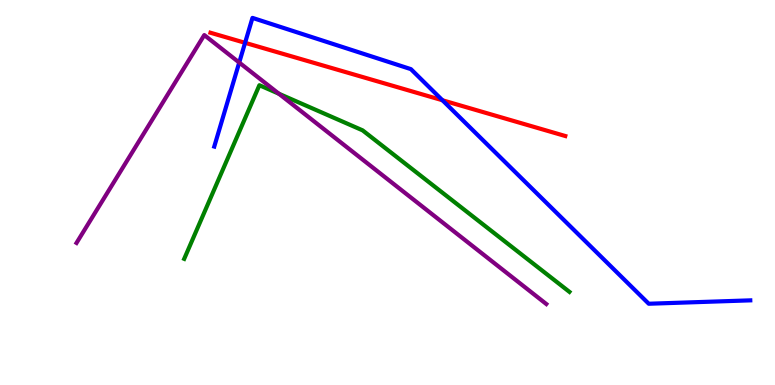[{'lines': ['blue', 'red'], 'intersections': [{'x': 3.16, 'y': 8.89}, {'x': 5.71, 'y': 7.4}]}, {'lines': ['green', 'red'], 'intersections': []}, {'lines': ['purple', 'red'], 'intersections': []}, {'lines': ['blue', 'green'], 'intersections': []}, {'lines': ['blue', 'purple'], 'intersections': [{'x': 3.09, 'y': 8.38}]}, {'lines': ['green', 'purple'], 'intersections': [{'x': 3.6, 'y': 7.57}]}]